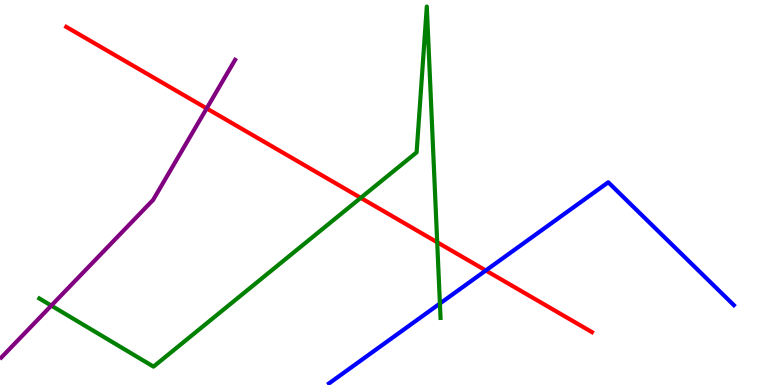[{'lines': ['blue', 'red'], 'intersections': [{'x': 6.27, 'y': 2.97}]}, {'lines': ['green', 'red'], 'intersections': [{'x': 4.65, 'y': 4.86}, {'x': 5.64, 'y': 3.71}]}, {'lines': ['purple', 'red'], 'intersections': [{'x': 2.67, 'y': 7.18}]}, {'lines': ['blue', 'green'], 'intersections': [{'x': 5.68, 'y': 2.12}]}, {'lines': ['blue', 'purple'], 'intersections': []}, {'lines': ['green', 'purple'], 'intersections': [{'x': 0.662, 'y': 2.06}]}]